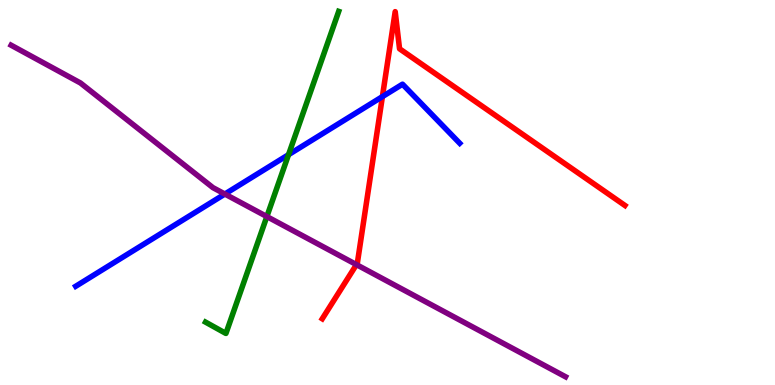[{'lines': ['blue', 'red'], 'intersections': [{'x': 4.93, 'y': 7.49}]}, {'lines': ['green', 'red'], 'intersections': []}, {'lines': ['purple', 'red'], 'intersections': [{'x': 4.6, 'y': 3.13}]}, {'lines': ['blue', 'green'], 'intersections': [{'x': 3.72, 'y': 5.98}]}, {'lines': ['blue', 'purple'], 'intersections': [{'x': 2.9, 'y': 4.96}]}, {'lines': ['green', 'purple'], 'intersections': [{'x': 3.44, 'y': 4.37}]}]